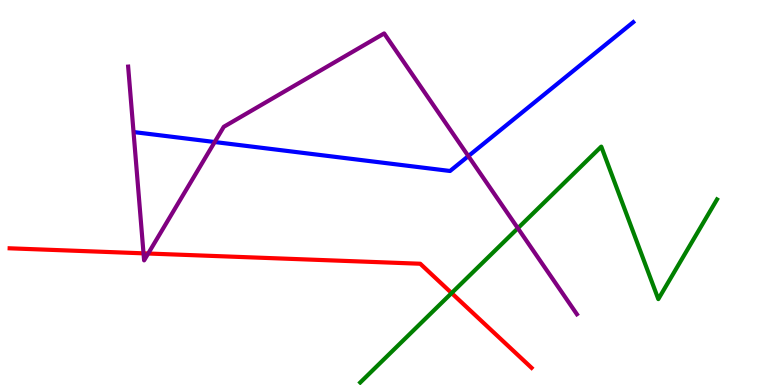[{'lines': ['blue', 'red'], 'intersections': []}, {'lines': ['green', 'red'], 'intersections': [{'x': 5.83, 'y': 2.39}]}, {'lines': ['purple', 'red'], 'intersections': [{'x': 1.85, 'y': 3.42}, {'x': 1.91, 'y': 3.42}]}, {'lines': ['blue', 'green'], 'intersections': []}, {'lines': ['blue', 'purple'], 'intersections': [{'x': 2.77, 'y': 6.31}, {'x': 6.04, 'y': 5.95}]}, {'lines': ['green', 'purple'], 'intersections': [{'x': 6.68, 'y': 4.07}]}]